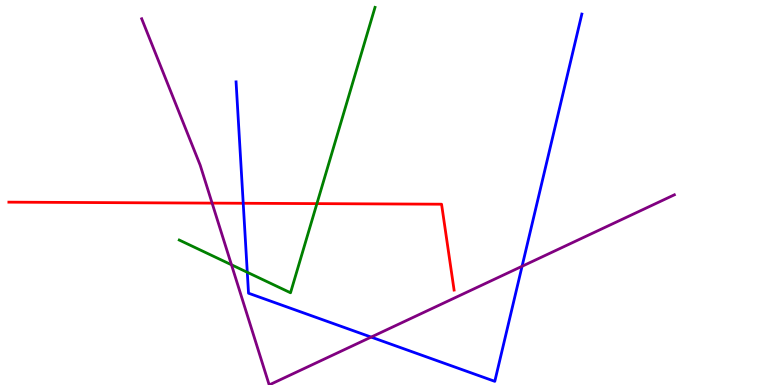[{'lines': ['blue', 'red'], 'intersections': [{'x': 3.14, 'y': 4.72}]}, {'lines': ['green', 'red'], 'intersections': [{'x': 4.09, 'y': 4.71}]}, {'lines': ['purple', 'red'], 'intersections': [{'x': 2.74, 'y': 4.72}]}, {'lines': ['blue', 'green'], 'intersections': [{'x': 3.19, 'y': 2.93}]}, {'lines': ['blue', 'purple'], 'intersections': [{'x': 4.79, 'y': 1.24}, {'x': 6.74, 'y': 3.08}]}, {'lines': ['green', 'purple'], 'intersections': [{'x': 2.99, 'y': 3.12}]}]